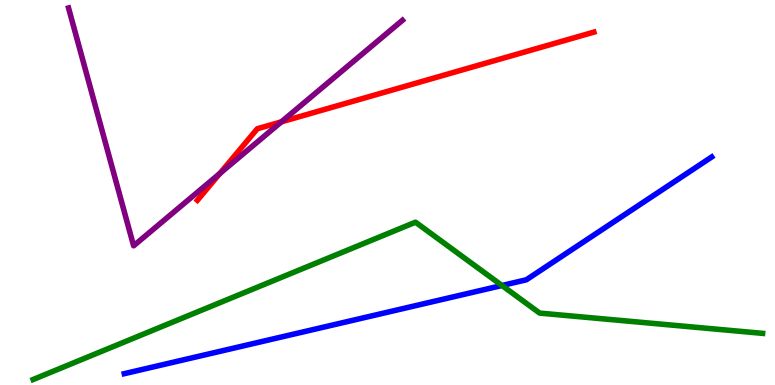[{'lines': ['blue', 'red'], 'intersections': []}, {'lines': ['green', 'red'], 'intersections': []}, {'lines': ['purple', 'red'], 'intersections': [{'x': 2.84, 'y': 5.49}, {'x': 3.63, 'y': 6.84}]}, {'lines': ['blue', 'green'], 'intersections': [{'x': 6.48, 'y': 2.58}]}, {'lines': ['blue', 'purple'], 'intersections': []}, {'lines': ['green', 'purple'], 'intersections': []}]